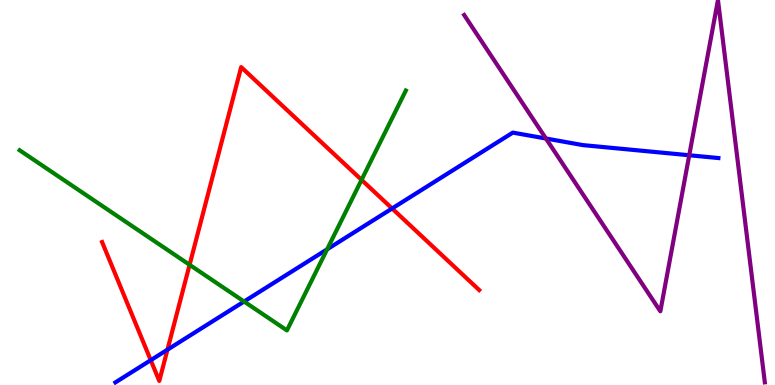[{'lines': ['blue', 'red'], 'intersections': [{'x': 1.95, 'y': 0.644}, {'x': 2.16, 'y': 0.917}, {'x': 5.06, 'y': 4.59}]}, {'lines': ['green', 'red'], 'intersections': [{'x': 2.45, 'y': 3.12}, {'x': 4.67, 'y': 5.33}]}, {'lines': ['purple', 'red'], 'intersections': []}, {'lines': ['blue', 'green'], 'intersections': [{'x': 3.15, 'y': 2.17}, {'x': 4.22, 'y': 3.52}]}, {'lines': ['blue', 'purple'], 'intersections': [{'x': 7.04, 'y': 6.4}, {'x': 8.89, 'y': 5.97}]}, {'lines': ['green', 'purple'], 'intersections': []}]